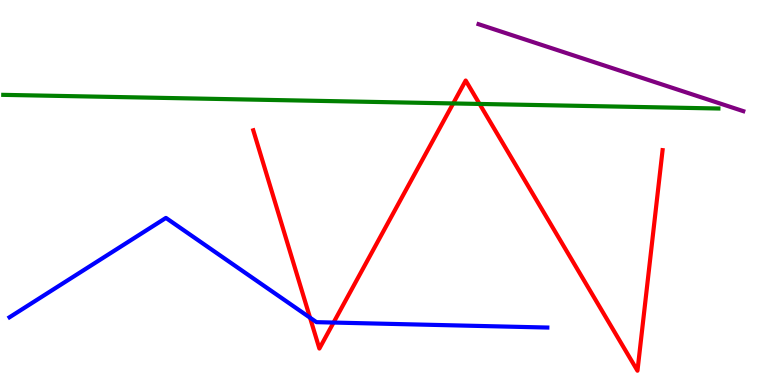[{'lines': ['blue', 'red'], 'intersections': [{'x': 4.0, 'y': 1.75}, {'x': 4.3, 'y': 1.62}]}, {'lines': ['green', 'red'], 'intersections': [{'x': 5.85, 'y': 7.31}, {'x': 6.19, 'y': 7.3}]}, {'lines': ['purple', 'red'], 'intersections': []}, {'lines': ['blue', 'green'], 'intersections': []}, {'lines': ['blue', 'purple'], 'intersections': []}, {'lines': ['green', 'purple'], 'intersections': []}]